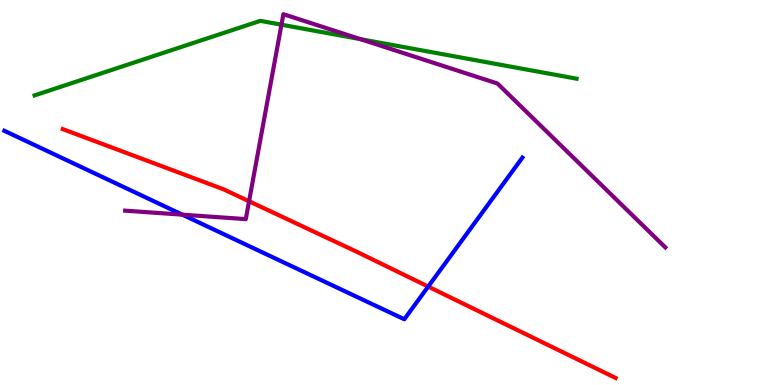[{'lines': ['blue', 'red'], 'intersections': [{'x': 5.52, 'y': 2.56}]}, {'lines': ['green', 'red'], 'intersections': []}, {'lines': ['purple', 'red'], 'intersections': [{'x': 3.21, 'y': 4.77}]}, {'lines': ['blue', 'green'], 'intersections': []}, {'lines': ['blue', 'purple'], 'intersections': [{'x': 2.35, 'y': 4.42}]}, {'lines': ['green', 'purple'], 'intersections': [{'x': 3.63, 'y': 9.36}, {'x': 4.65, 'y': 8.98}]}]